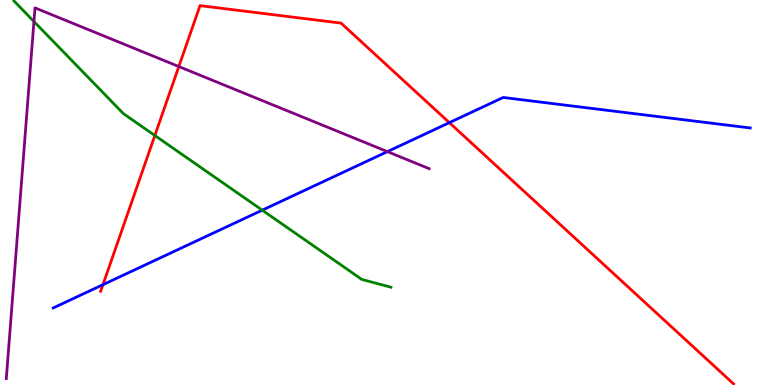[{'lines': ['blue', 'red'], 'intersections': [{'x': 1.33, 'y': 2.61}, {'x': 5.8, 'y': 6.81}]}, {'lines': ['green', 'red'], 'intersections': [{'x': 2.0, 'y': 6.48}]}, {'lines': ['purple', 'red'], 'intersections': [{'x': 2.31, 'y': 8.27}]}, {'lines': ['blue', 'green'], 'intersections': [{'x': 3.38, 'y': 4.54}]}, {'lines': ['blue', 'purple'], 'intersections': [{'x': 5.0, 'y': 6.06}]}, {'lines': ['green', 'purple'], 'intersections': [{'x': 0.438, 'y': 9.44}]}]